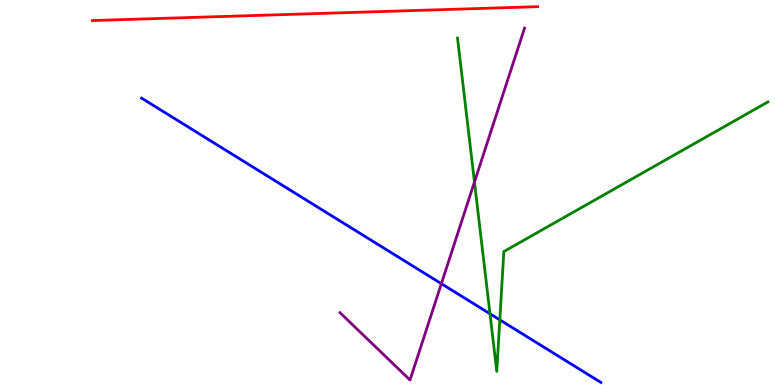[{'lines': ['blue', 'red'], 'intersections': []}, {'lines': ['green', 'red'], 'intersections': []}, {'lines': ['purple', 'red'], 'intersections': []}, {'lines': ['blue', 'green'], 'intersections': [{'x': 6.32, 'y': 1.85}, {'x': 6.45, 'y': 1.69}]}, {'lines': ['blue', 'purple'], 'intersections': [{'x': 5.7, 'y': 2.63}]}, {'lines': ['green', 'purple'], 'intersections': [{'x': 6.12, 'y': 5.27}]}]